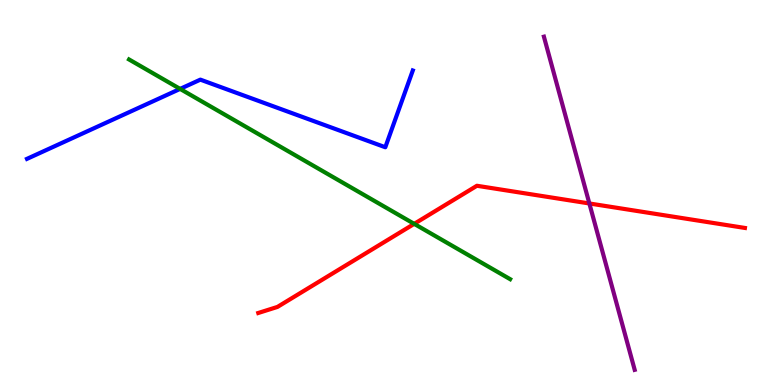[{'lines': ['blue', 'red'], 'intersections': []}, {'lines': ['green', 'red'], 'intersections': [{'x': 5.34, 'y': 4.19}]}, {'lines': ['purple', 'red'], 'intersections': [{'x': 7.6, 'y': 4.72}]}, {'lines': ['blue', 'green'], 'intersections': [{'x': 2.32, 'y': 7.69}]}, {'lines': ['blue', 'purple'], 'intersections': []}, {'lines': ['green', 'purple'], 'intersections': []}]